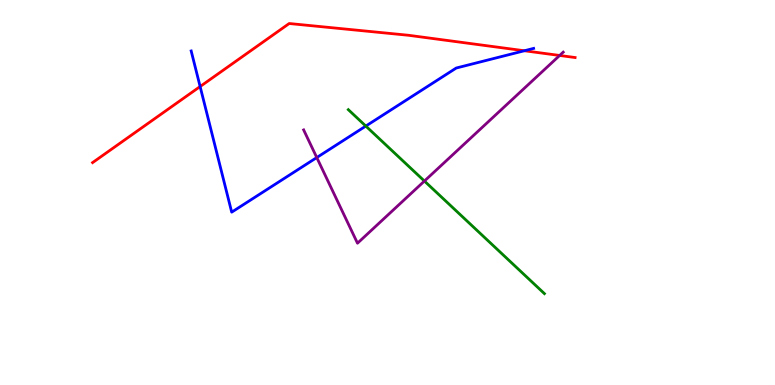[{'lines': ['blue', 'red'], 'intersections': [{'x': 2.58, 'y': 7.75}, {'x': 6.77, 'y': 8.68}]}, {'lines': ['green', 'red'], 'intersections': []}, {'lines': ['purple', 'red'], 'intersections': [{'x': 7.22, 'y': 8.56}]}, {'lines': ['blue', 'green'], 'intersections': [{'x': 4.72, 'y': 6.73}]}, {'lines': ['blue', 'purple'], 'intersections': [{'x': 4.09, 'y': 5.91}]}, {'lines': ['green', 'purple'], 'intersections': [{'x': 5.48, 'y': 5.3}]}]